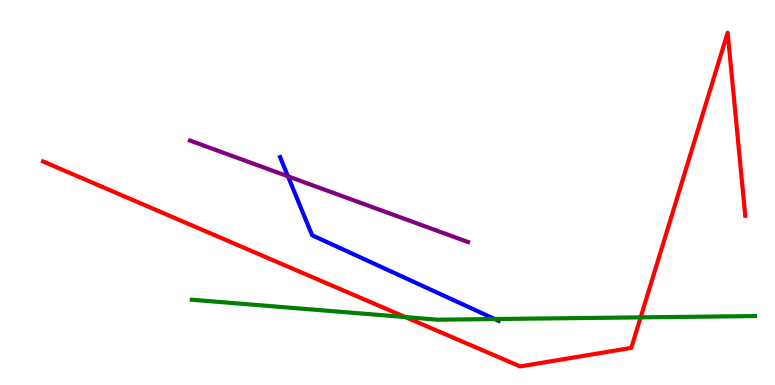[{'lines': ['blue', 'red'], 'intersections': []}, {'lines': ['green', 'red'], 'intersections': [{'x': 5.23, 'y': 1.76}, {'x': 8.27, 'y': 1.76}]}, {'lines': ['purple', 'red'], 'intersections': []}, {'lines': ['blue', 'green'], 'intersections': [{'x': 6.38, 'y': 1.71}]}, {'lines': ['blue', 'purple'], 'intersections': [{'x': 3.72, 'y': 5.42}]}, {'lines': ['green', 'purple'], 'intersections': []}]